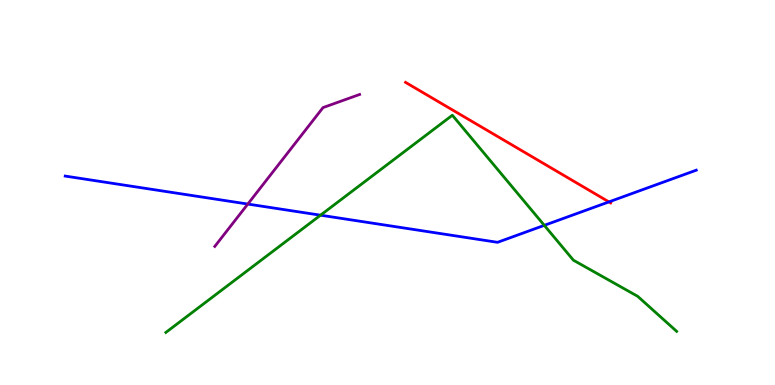[{'lines': ['blue', 'red'], 'intersections': [{'x': 7.86, 'y': 4.76}]}, {'lines': ['green', 'red'], 'intersections': []}, {'lines': ['purple', 'red'], 'intersections': []}, {'lines': ['blue', 'green'], 'intersections': [{'x': 4.14, 'y': 4.41}, {'x': 7.02, 'y': 4.15}]}, {'lines': ['blue', 'purple'], 'intersections': [{'x': 3.2, 'y': 4.7}]}, {'lines': ['green', 'purple'], 'intersections': []}]